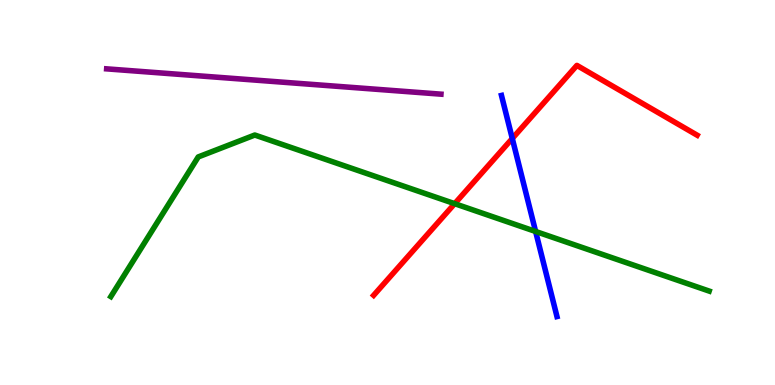[{'lines': ['blue', 'red'], 'intersections': [{'x': 6.61, 'y': 6.4}]}, {'lines': ['green', 'red'], 'intersections': [{'x': 5.87, 'y': 4.71}]}, {'lines': ['purple', 'red'], 'intersections': []}, {'lines': ['blue', 'green'], 'intersections': [{'x': 6.91, 'y': 3.99}]}, {'lines': ['blue', 'purple'], 'intersections': []}, {'lines': ['green', 'purple'], 'intersections': []}]